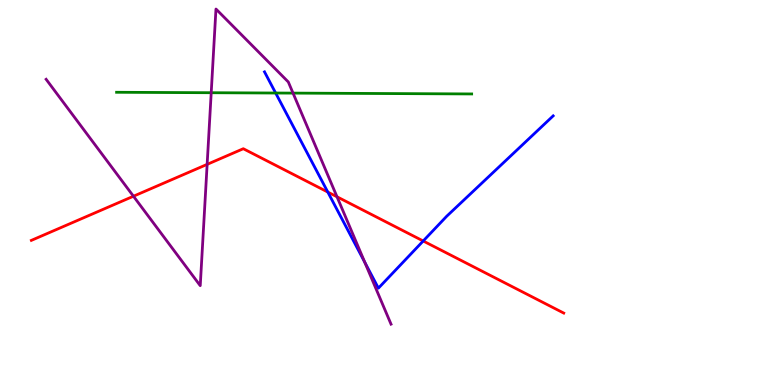[{'lines': ['blue', 'red'], 'intersections': [{'x': 4.23, 'y': 5.01}, {'x': 5.46, 'y': 3.74}]}, {'lines': ['green', 'red'], 'intersections': []}, {'lines': ['purple', 'red'], 'intersections': [{'x': 1.72, 'y': 4.9}, {'x': 2.67, 'y': 5.73}, {'x': 4.35, 'y': 4.89}]}, {'lines': ['blue', 'green'], 'intersections': [{'x': 3.56, 'y': 7.58}]}, {'lines': ['blue', 'purple'], 'intersections': [{'x': 4.71, 'y': 3.19}]}, {'lines': ['green', 'purple'], 'intersections': [{'x': 2.73, 'y': 7.59}, {'x': 3.78, 'y': 7.58}]}]